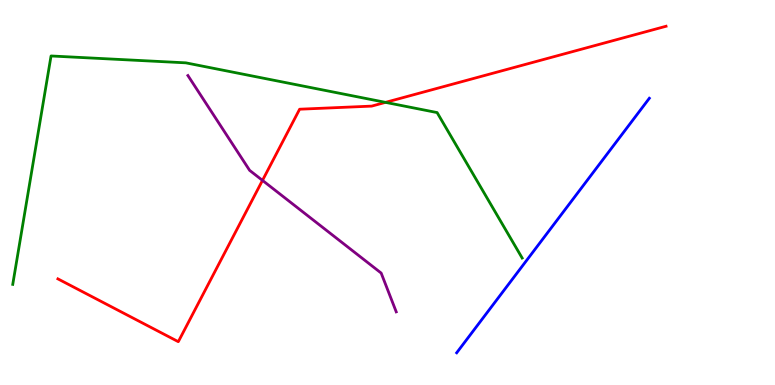[{'lines': ['blue', 'red'], 'intersections': []}, {'lines': ['green', 'red'], 'intersections': [{'x': 4.97, 'y': 7.34}]}, {'lines': ['purple', 'red'], 'intersections': [{'x': 3.39, 'y': 5.31}]}, {'lines': ['blue', 'green'], 'intersections': []}, {'lines': ['blue', 'purple'], 'intersections': []}, {'lines': ['green', 'purple'], 'intersections': []}]